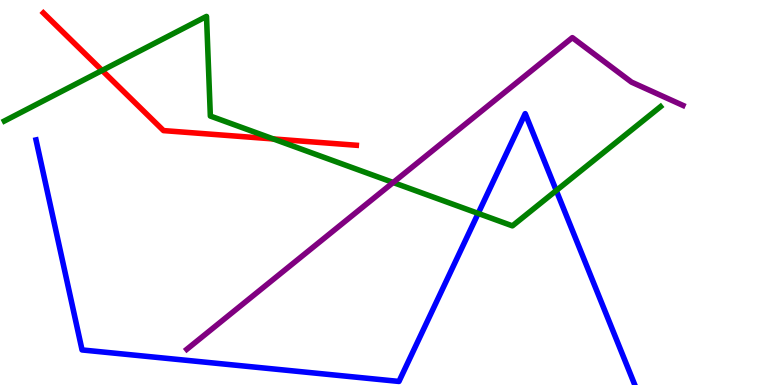[{'lines': ['blue', 'red'], 'intersections': []}, {'lines': ['green', 'red'], 'intersections': [{'x': 1.32, 'y': 8.17}, {'x': 3.53, 'y': 6.39}]}, {'lines': ['purple', 'red'], 'intersections': []}, {'lines': ['blue', 'green'], 'intersections': [{'x': 6.17, 'y': 4.46}, {'x': 7.18, 'y': 5.05}]}, {'lines': ['blue', 'purple'], 'intersections': []}, {'lines': ['green', 'purple'], 'intersections': [{'x': 5.07, 'y': 5.26}]}]